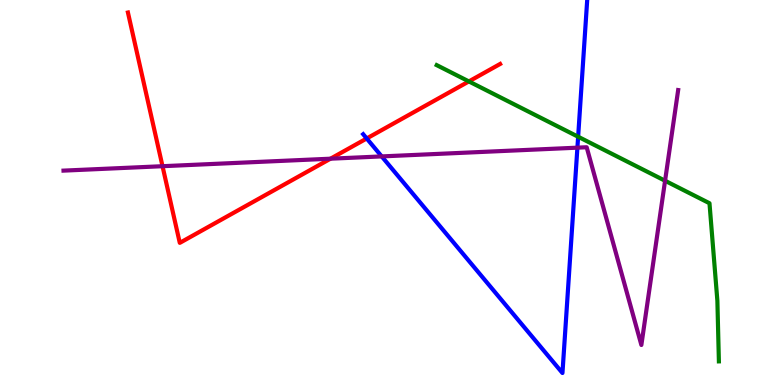[{'lines': ['blue', 'red'], 'intersections': [{'x': 4.73, 'y': 6.4}]}, {'lines': ['green', 'red'], 'intersections': [{'x': 6.05, 'y': 7.89}]}, {'lines': ['purple', 'red'], 'intersections': [{'x': 2.1, 'y': 5.68}, {'x': 4.26, 'y': 5.88}]}, {'lines': ['blue', 'green'], 'intersections': [{'x': 7.46, 'y': 6.45}]}, {'lines': ['blue', 'purple'], 'intersections': [{'x': 4.93, 'y': 5.94}, {'x': 7.45, 'y': 6.16}]}, {'lines': ['green', 'purple'], 'intersections': [{'x': 8.58, 'y': 5.31}]}]